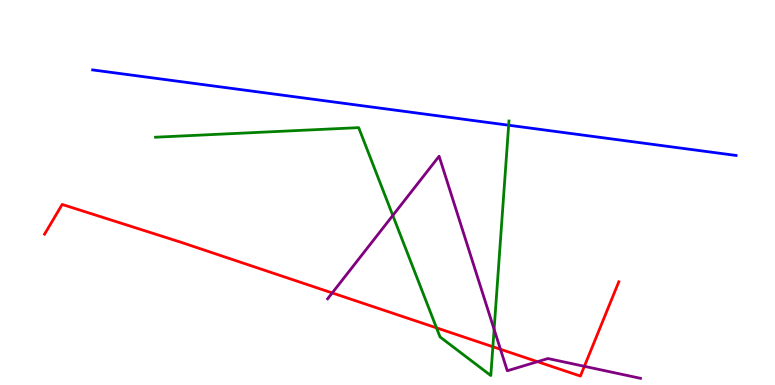[{'lines': ['blue', 'red'], 'intersections': []}, {'lines': ['green', 'red'], 'intersections': [{'x': 5.63, 'y': 1.48}, {'x': 6.36, 'y': 0.994}]}, {'lines': ['purple', 'red'], 'intersections': [{'x': 4.29, 'y': 2.39}, {'x': 6.46, 'y': 0.928}, {'x': 6.94, 'y': 0.606}, {'x': 7.54, 'y': 0.485}]}, {'lines': ['blue', 'green'], 'intersections': [{'x': 6.56, 'y': 6.75}]}, {'lines': ['blue', 'purple'], 'intersections': []}, {'lines': ['green', 'purple'], 'intersections': [{'x': 5.07, 'y': 4.4}, {'x': 6.38, 'y': 1.45}]}]